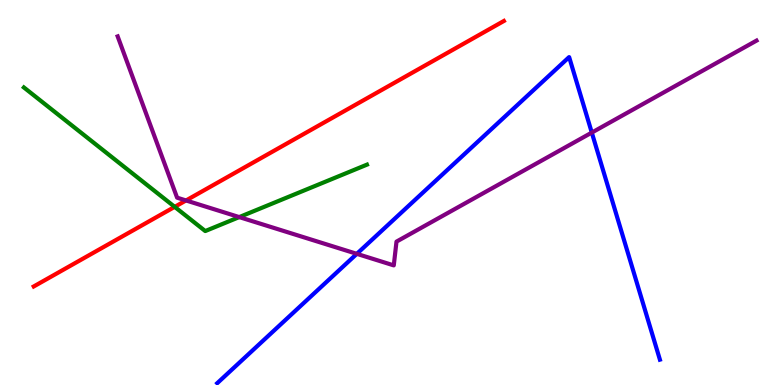[{'lines': ['blue', 'red'], 'intersections': []}, {'lines': ['green', 'red'], 'intersections': [{'x': 2.25, 'y': 4.63}]}, {'lines': ['purple', 'red'], 'intersections': [{'x': 2.4, 'y': 4.79}]}, {'lines': ['blue', 'green'], 'intersections': []}, {'lines': ['blue', 'purple'], 'intersections': [{'x': 4.6, 'y': 3.41}, {'x': 7.64, 'y': 6.56}]}, {'lines': ['green', 'purple'], 'intersections': [{'x': 3.09, 'y': 4.36}]}]